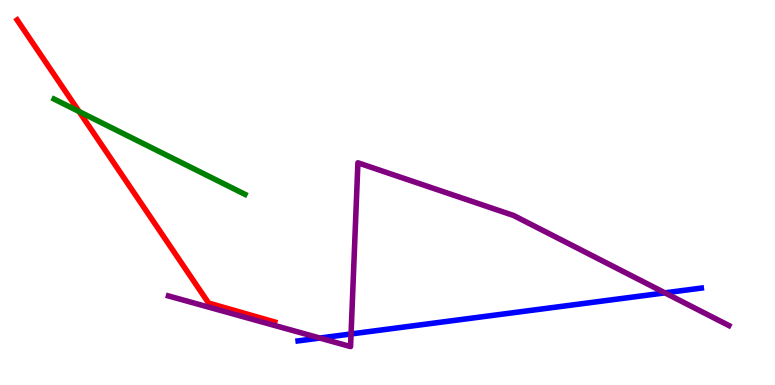[{'lines': ['blue', 'red'], 'intersections': []}, {'lines': ['green', 'red'], 'intersections': [{'x': 1.02, 'y': 7.1}]}, {'lines': ['purple', 'red'], 'intersections': []}, {'lines': ['blue', 'green'], 'intersections': []}, {'lines': ['blue', 'purple'], 'intersections': [{'x': 4.13, 'y': 1.22}, {'x': 4.53, 'y': 1.33}, {'x': 8.58, 'y': 2.39}]}, {'lines': ['green', 'purple'], 'intersections': []}]